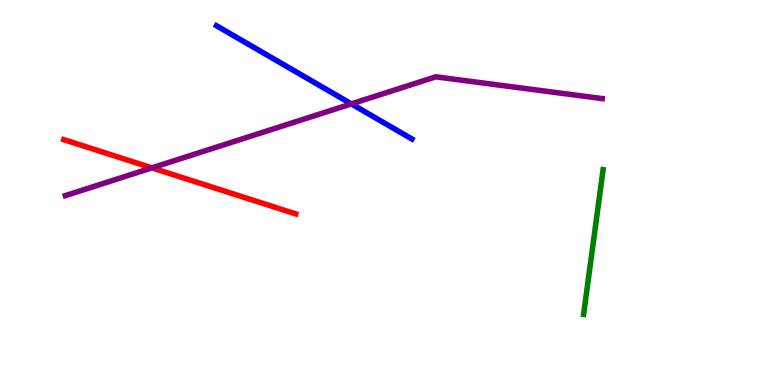[{'lines': ['blue', 'red'], 'intersections': []}, {'lines': ['green', 'red'], 'intersections': []}, {'lines': ['purple', 'red'], 'intersections': [{'x': 1.96, 'y': 5.64}]}, {'lines': ['blue', 'green'], 'intersections': []}, {'lines': ['blue', 'purple'], 'intersections': [{'x': 4.53, 'y': 7.3}]}, {'lines': ['green', 'purple'], 'intersections': []}]